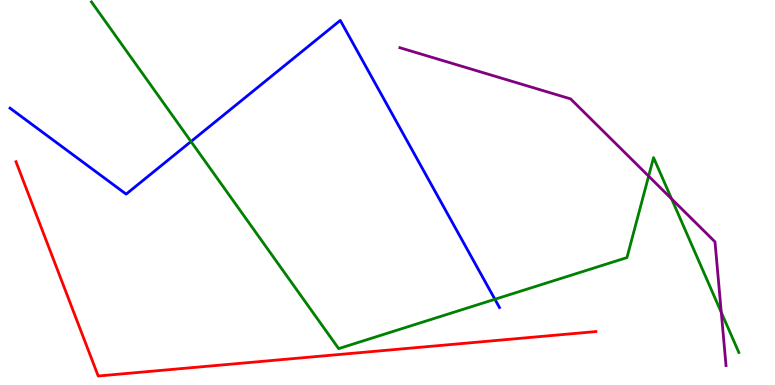[{'lines': ['blue', 'red'], 'intersections': []}, {'lines': ['green', 'red'], 'intersections': []}, {'lines': ['purple', 'red'], 'intersections': []}, {'lines': ['blue', 'green'], 'intersections': [{'x': 2.46, 'y': 6.32}, {'x': 6.39, 'y': 2.23}]}, {'lines': ['blue', 'purple'], 'intersections': []}, {'lines': ['green', 'purple'], 'intersections': [{'x': 8.37, 'y': 5.43}, {'x': 8.67, 'y': 4.83}, {'x': 9.31, 'y': 1.89}]}]